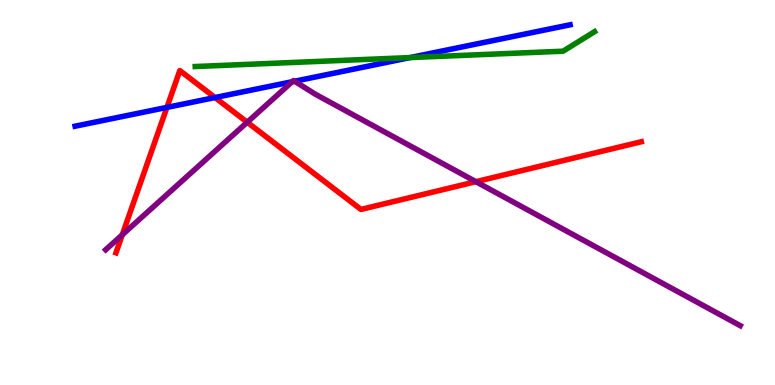[{'lines': ['blue', 'red'], 'intersections': [{'x': 2.15, 'y': 7.21}, {'x': 2.77, 'y': 7.47}]}, {'lines': ['green', 'red'], 'intersections': []}, {'lines': ['purple', 'red'], 'intersections': [{'x': 1.58, 'y': 3.9}, {'x': 3.19, 'y': 6.82}, {'x': 6.14, 'y': 5.28}]}, {'lines': ['blue', 'green'], 'intersections': [{'x': 5.29, 'y': 8.5}]}, {'lines': ['blue', 'purple'], 'intersections': [{'x': 3.77, 'y': 7.88}, {'x': 3.8, 'y': 7.89}]}, {'lines': ['green', 'purple'], 'intersections': []}]